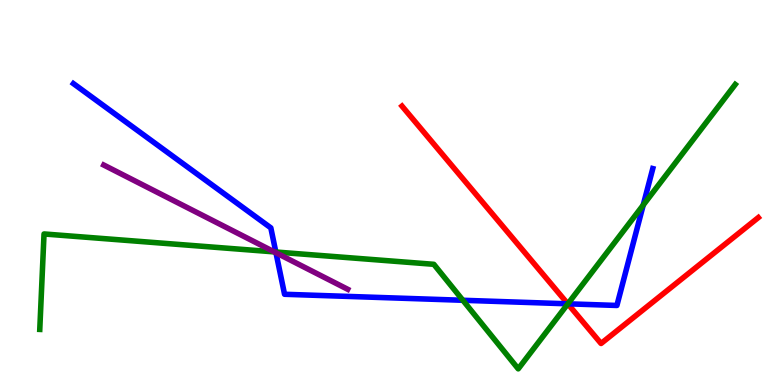[{'lines': ['blue', 'red'], 'intersections': [{'x': 7.33, 'y': 2.11}]}, {'lines': ['green', 'red'], 'intersections': [{'x': 7.33, 'y': 2.11}]}, {'lines': ['purple', 'red'], 'intersections': []}, {'lines': ['blue', 'green'], 'intersections': [{'x': 3.56, 'y': 3.45}, {'x': 5.97, 'y': 2.2}, {'x': 7.33, 'y': 2.11}, {'x': 8.3, 'y': 4.67}]}, {'lines': ['blue', 'purple'], 'intersections': [{'x': 3.56, 'y': 3.43}]}, {'lines': ['green', 'purple'], 'intersections': [{'x': 3.54, 'y': 3.46}]}]